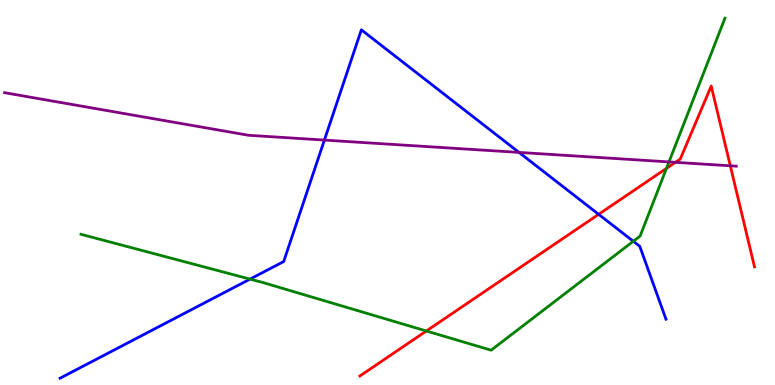[{'lines': ['blue', 'red'], 'intersections': [{'x': 7.72, 'y': 4.43}]}, {'lines': ['green', 'red'], 'intersections': [{'x': 5.5, 'y': 1.4}, {'x': 8.6, 'y': 5.63}]}, {'lines': ['purple', 'red'], 'intersections': [{'x': 8.72, 'y': 5.78}, {'x': 9.42, 'y': 5.69}]}, {'lines': ['blue', 'green'], 'intersections': [{'x': 3.23, 'y': 2.75}, {'x': 8.17, 'y': 3.73}]}, {'lines': ['blue', 'purple'], 'intersections': [{'x': 4.19, 'y': 6.36}, {'x': 6.7, 'y': 6.04}]}, {'lines': ['green', 'purple'], 'intersections': [{'x': 8.63, 'y': 5.79}]}]